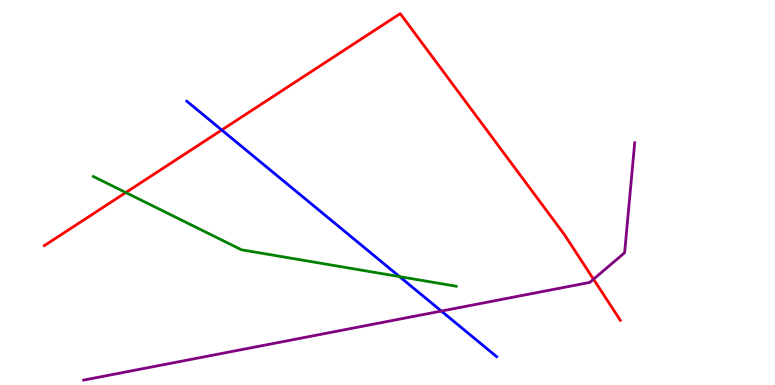[{'lines': ['blue', 'red'], 'intersections': [{'x': 2.86, 'y': 6.62}]}, {'lines': ['green', 'red'], 'intersections': [{'x': 1.62, 'y': 5.0}]}, {'lines': ['purple', 'red'], 'intersections': [{'x': 7.66, 'y': 2.75}]}, {'lines': ['blue', 'green'], 'intersections': [{'x': 5.16, 'y': 2.82}]}, {'lines': ['blue', 'purple'], 'intersections': [{'x': 5.69, 'y': 1.92}]}, {'lines': ['green', 'purple'], 'intersections': []}]